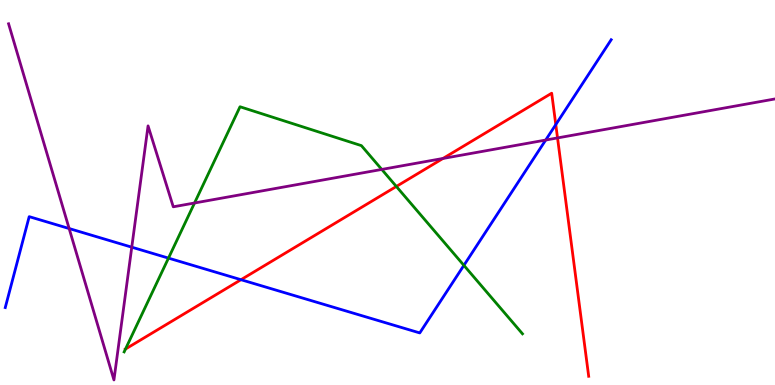[{'lines': ['blue', 'red'], 'intersections': [{'x': 3.11, 'y': 2.74}, {'x': 7.17, 'y': 6.76}]}, {'lines': ['green', 'red'], 'intersections': [{'x': 1.62, 'y': 0.934}, {'x': 5.11, 'y': 5.16}]}, {'lines': ['purple', 'red'], 'intersections': [{'x': 5.72, 'y': 5.88}, {'x': 7.19, 'y': 6.42}]}, {'lines': ['blue', 'green'], 'intersections': [{'x': 2.17, 'y': 3.3}, {'x': 5.99, 'y': 3.11}]}, {'lines': ['blue', 'purple'], 'intersections': [{'x': 0.892, 'y': 4.06}, {'x': 1.7, 'y': 3.58}, {'x': 7.04, 'y': 6.36}]}, {'lines': ['green', 'purple'], 'intersections': [{'x': 2.51, 'y': 4.73}, {'x': 4.93, 'y': 5.6}]}]